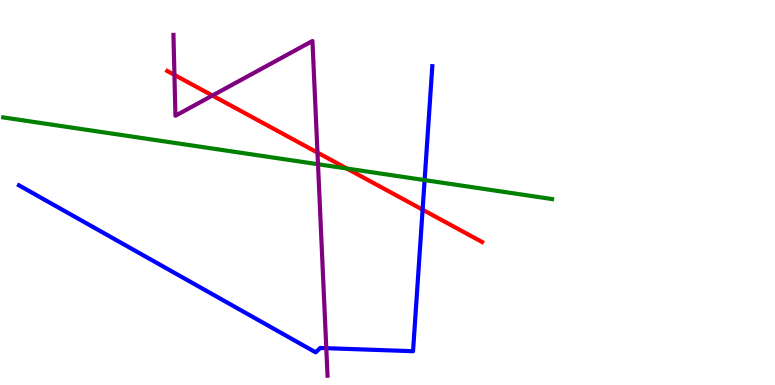[{'lines': ['blue', 'red'], 'intersections': [{'x': 5.45, 'y': 4.55}]}, {'lines': ['green', 'red'], 'intersections': [{'x': 4.47, 'y': 5.62}]}, {'lines': ['purple', 'red'], 'intersections': [{'x': 2.25, 'y': 8.05}, {'x': 2.74, 'y': 7.52}, {'x': 4.1, 'y': 6.04}]}, {'lines': ['blue', 'green'], 'intersections': [{'x': 5.48, 'y': 5.32}]}, {'lines': ['blue', 'purple'], 'intersections': [{'x': 4.21, 'y': 0.956}]}, {'lines': ['green', 'purple'], 'intersections': [{'x': 4.1, 'y': 5.73}]}]